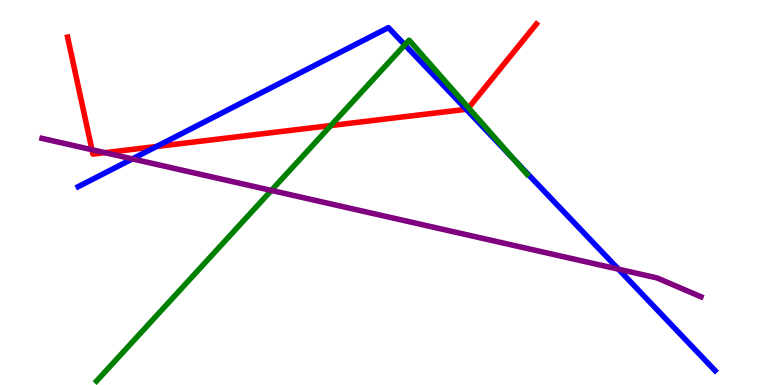[{'lines': ['blue', 'red'], 'intersections': [{'x': 2.02, 'y': 6.19}, {'x': 6.02, 'y': 7.16}]}, {'lines': ['green', 'red'], 'intersections': [{'x': 4.27, 'y': 6.74}, {'x': 6.05, 'y': 7.2}]}, {'lines': ['purple', 'red'], 'intersections': [{'x': 1.19, 'y': 6.11}, {'x': 1.36, 'y': 6.03}]}, {'lines': ['blue', 'green'], 'intersections': [{'x': 5.22, 'y': 8.83}, {'x': 6.63, 'y': 5.85}]}, {'lines': ['blue', 'purple'], 'intersections': [{'x': 1.71, 'y': 5.87}, {'x': 7.98, 'y': 3.01}]}, {'lines': ['green', 'purple'], 'intersections': [{'x': 3.5, 'y': 5.05}]}]